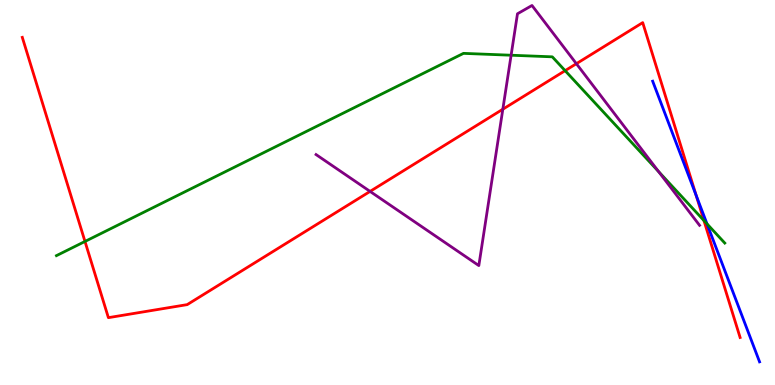[{'lines': ['blue', 'red'], 'intersections': [{'x': 8.98, 'y': 4.93}]}, {'lines': ['green', 'red'], 'intersections': [{'x': 1.1, 'y': 3.73}, {'x': 7.29, 'y': 8.16}, {'x': 9.08, 'y': 4.27}]}, {'lines': ['purple', 'red'], 'intersections': [{'x': 4.78, 'y': 5.03}, {'x': 6.49, 'y': 7.16}, {'x': 7.44, 'y': 8.35}]}, {'lines': ['blue', 'green'], 'intersections': [{'x': 9.12, 'y': 4.19}]}, {'lines': ['blue', 'purple'], 'intersections': []}, {'lines': ['green', 'purple'], 'intersections': [{'x': 6.6, 'y': 8.57}, {'x': 8.5, 'y': 5.54}]}]